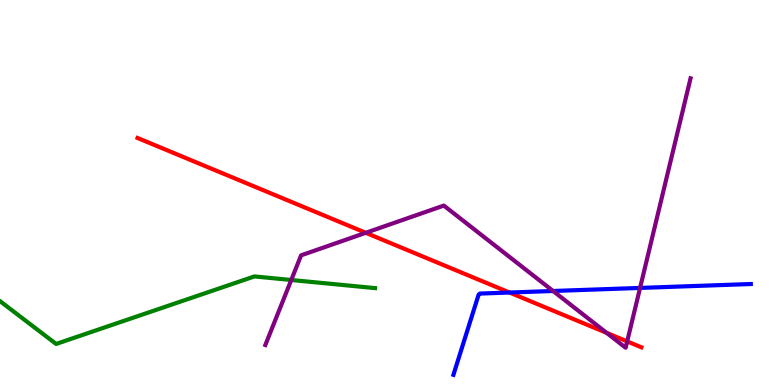[{'lines': ['blue', 'red'], 'intersections': [{'x': 6.57, 'y': 2.4}]}, {'lines': ['green', 'red'], 'intersections': []}, {'lines': ['purple', 'red'], 'intersections': [{'x': 4.72, 'y': 3.95}, {'x': 7.83, 'y': 1.35}, {'x': 8.09, 'y': 1.13}]}, {'lines': ['blue', 'green'], 'intersections': []}, {'lines': ['blue', 'purple'], 'intersections': [{'x': 7.14, 'y': 2.44}, {'x': 8.26, 'y': 2.52}]}, {'lines': ['green', 'purple'], 'intersections': [{'x': 3.76, 'y': 2.73}]}]